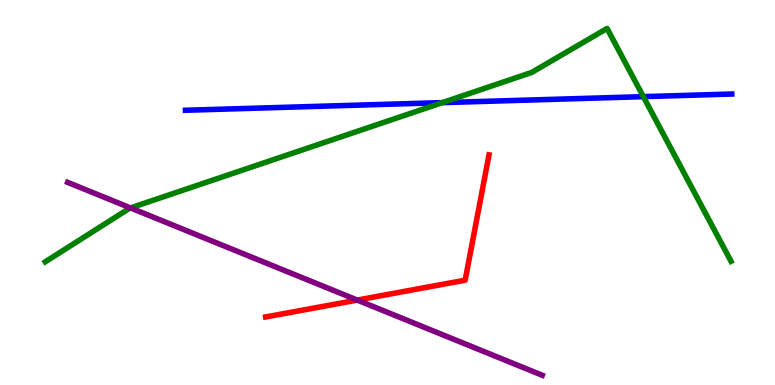[{'lines': ['blue', 'red'], 'intersections': []}, {'lines': ['green', 'red'], 'intersections': []}, {'lines': ['purple', 'red'], 'intersections': [{'x': 4.61, 'y': 2.21}]}, {'lines': ['blue', 'green'], 'intersections': [{'x': 5.71, 'y': 7.33}, {'x': 8.3, 'y': 7.49}]}, {'lines': ['blue', 'purple'], 'intersections': []}, {'lines': ['green', 'purple'], 'intersections': [{'x': 1.68, 'y': 4.6}]}]